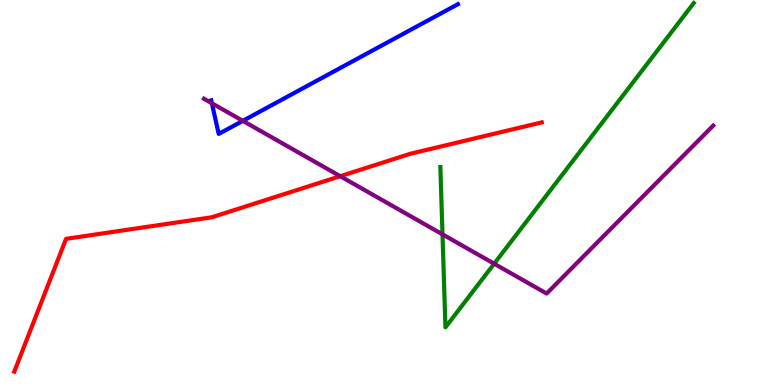[{'lines': ['blue', 'red'], 'intersections': []}, {'lines': ['green', 'red'], 'intersections': []}, {'lines': ['purple', 'red'], 'intersections': [{'x': 4.39, 'y': 5.42}]}, {'lines': ['blue', 'green'], 'intersections': []}, {'lines': ['blue', 'purple'], 'intersections': [{'x': 2.73, 'y': 7.32}, {'x': 3.13, 'y': 6.86}]}, {'lines': ['green', 'purple'], 'intersections': [{'x': 5.71, 'y': 3.91}, {'x': 6.38, 'y': 3.15}]}]